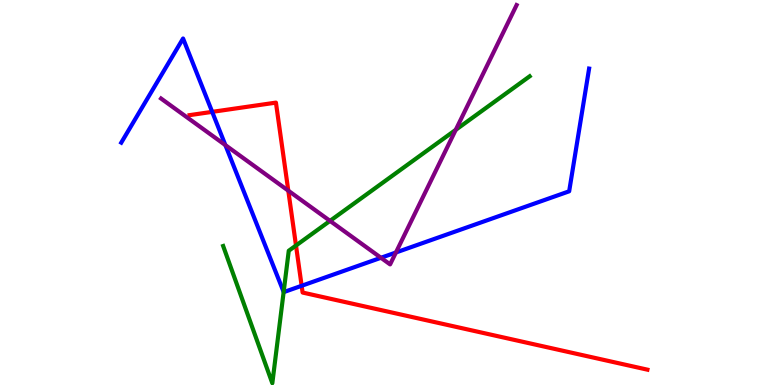[{'lines': ['blue', 'red'], 'intersections': [{'x': 2.74, 'y': 7.09}, {'x': 3.89, 'y': 2.58}]}, {'lines': ['green', 'red'], 'intersections': [{'x': 3.82, 'y': 3.62}]}, {'lines': ['purple', 'red'], 'intersections': [{'x': 3.72, 'y': 5.05}]}, {'lines': ['blue', 'green'], 'intersections': [{'x': 3.66, 'y': 2.42}]}, {'lines': ['blue', 'purple'], 'intersections': [{'x': 2.91, 'y': 6.23}, {'x': 4.92, 'y': 3.3}, {'x': 5.11, 'y': 3.44}]}, {'lines': ['green', 'purple'], 'intersections': [{'x': 4.26, 'y': 4.26}, {'x': 5.88, 'y': 6.63}]}]